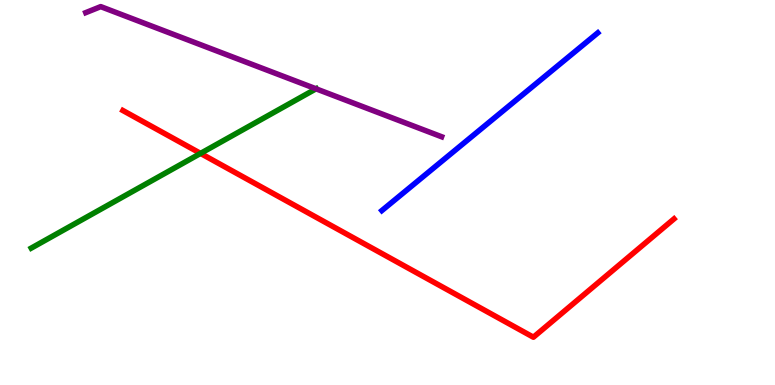[{'lines': ['blue', 'red'], 'intersections': []}, {'lines': ['green', 'red'], 'intersections': [{'x': 2.59, 'y': 6.02}]}, {'lines': ['purple', 'red'], 'intersections': []}, {'lines': ['blue', 'green'], 'intersections': []}, {'lines': ['blue', 'purple'], 'intersections': []}, {'lines': ['green', 'purple'], 'intersections': [{'x': 4.08, 'y': 7.69}]}]